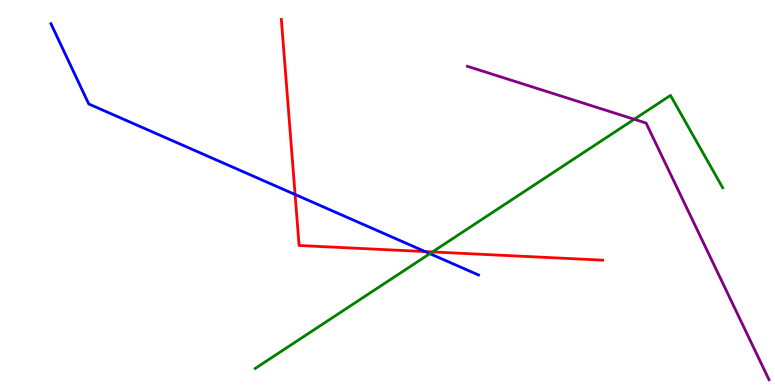[{'lines': ['blue', 'red'], 'intersections': [{'x': 3.81, 'y': 4.95}, {'x': 5.49, 'y': 3.47}]}, {'lines': ['green', 'red'], 'intersections': [{'x': 5.58, 'y': 3.46}]}, {'lines': ['purple', 'red'], 'intersections': []}, {'lines': ['blue', 'green'], 'intersections': [{'x': 5.55, 'y': 3.41}]}, {'lines': ['blue', 'purple'], 'intersections': []}, {'lines': ['green', 'purple'], 'intersections': [{'x': 8.18, 'y': 6.9}]}]